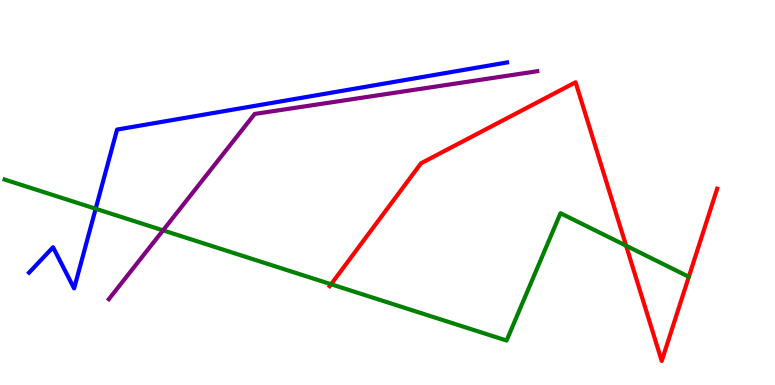[{'lines': ['blue', 'red'], 'intersections': []}, {'lines': ['green', 'red'], 'intersections': [{'x': 4.27, 'y': 2.62}, {'x': 8.08, 'y': 3.62}]}, {'lines': ['purple', 'red'], 'intersections': []}, {'lines': ['blue', 'green'], 'intersections': [{'x': 1.23, 'y': 4.58}]}, {'lines': ['blue', 'purple'], 'intersections': []}, {'lines': ['green', 'purple'], 'intersections': [{'x': 2.1, 'y': 4.02}]}]